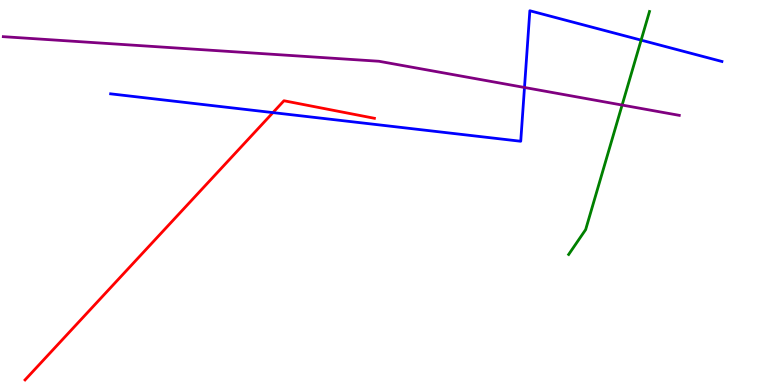[{'lines': ['blue', 'red'], 'intersections': [{'x': 3.52, 'y': 7.08}]}, {'lines': ['green', 'red'], 'intersections': []}, {'lines': ['purple', 'red'], 'intersections': []}, {'lines': ['blue', 'green'], 'intersections': [{'x': 8.27, 'y': 8.96}]}, {'lines': ['blue', 'purple'], 'intersections': [{'x': 6.77, 'y': 7.73}]}, {'lines': ['green', 'purple'], 'intersections': [{'x': 8.03, 'y': 7.27}]}]